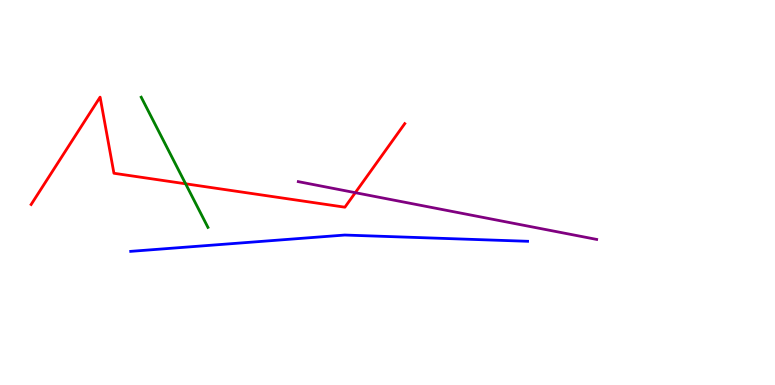[{'lines': ['blue', 'red'], 'intersections': []}, {'lines': ['green', 'red'], 'intersections': [{'x': 2.39, 'y': 5.23}]}, {'lines': ['purple', 'red'], 'intersections': [{'x': 4.58, 'y': 5.0}]}, {'lines': ['blue', 'green'], 'intersections': []}, {'lines': ['blue', 'purple'], 'intersections': []}, {'lines': ['green', 'purple'], 'intersections': []}]